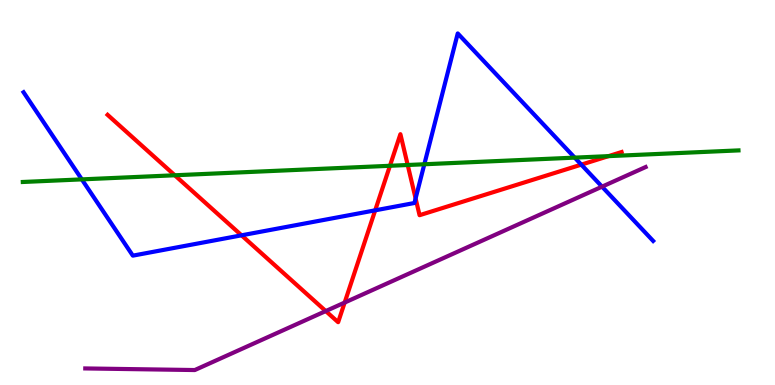[{'lines': ['blue', 'red'], 'intersections': [{'x': 3.12, 'y': 3.89}, {'x': 4.84, 'y': 4.54}, {'x': 5.36, 'y': 4.85}, {'x': 7.5, 'y': 5.72}]}, {'lines': ['green', 'red'], 'intersections': [{'x': 2.26, 'y': 5.45}, {'x': 5.03, 'y': 5.69}, {'x': 5.26, 'y': 5.71}, {'x': 7.85, 'y': 5.94}]}, {'lines': ['purple', 'red'], 'intersections': [{'x': 4.2, 'y': 1.92}, {'x': 4.45, 'y': 2.14}]}, {'lines': ['blue', 'green'], 'intersections': [{'x': 1.06, 'y': 5.34}, {'x': 5.48, 'y': 5.73}, {'x': 7.42, 'y': 5.91}]}, {'lines': ['blue', 'purple'], 'intersections': [{'x': 7.77, 'y': 5.15}]}, {'lines': ['green', 'purple'], 'intersections': []}]